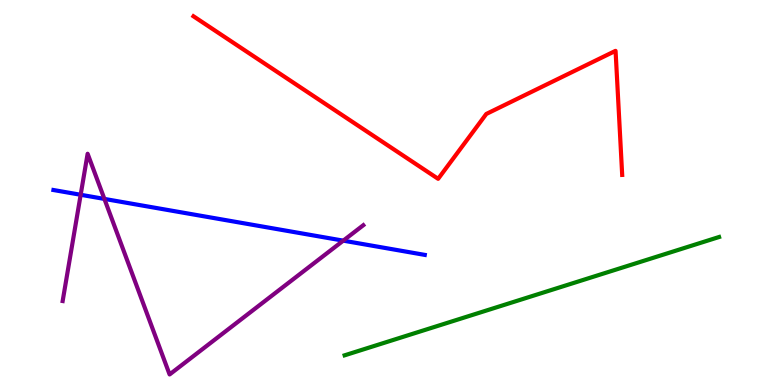[{'lines': ['blue', 'red'], 'intersections': []}, {'lines': ['green', 'red'], 'intersections': []}, {'lines': ['purple', 'red'], 'intersections': []}, {'lines': ['blue', 'green'], 'intersections': []}, {'lines': ['blue', 'purple'], 'intersections': [{'x': 1.04, 'y': 4.94}, {'x': 1.35, 'y': 4.83}, {'x': 4.43, 'y': 3.75}]}, {'lines': ['green', 'purple'], 'intersections': []}]